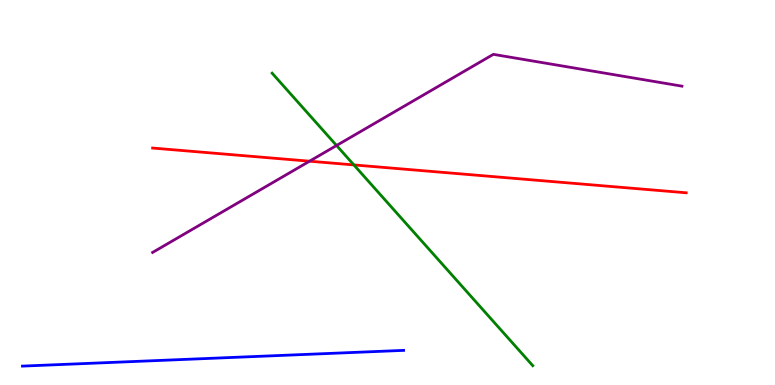[{'lines': ['blue', 'red'], 'intersections': []}, {'lines': ['green', 'red'], 'intersections': [{'x': 4.57, 'y': 5.72}]}, {'lines': ['purple', 'red'], 'intersections': [{'x': 3.99, 'y': 5.81}]}, {'lines': ['blue', 'green'], 'intersections': []}, {'lines': ['blue', 'purple'], 'intersections': []}, {'lines': ['green', 'purple'], 'intersections': [{'x': 4.34, 'y': 6.22}]}]